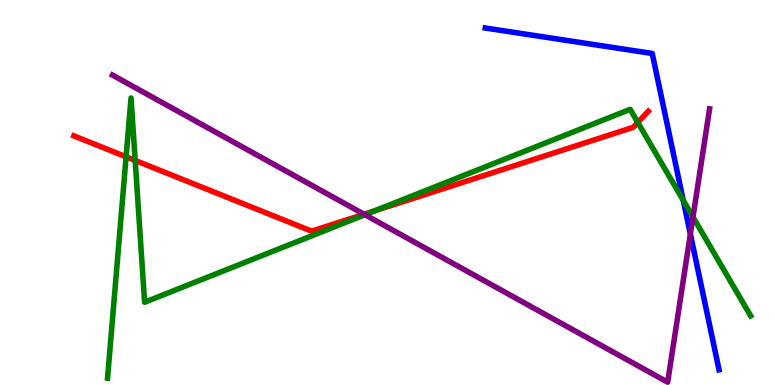[{'lines': ['blue', 'red'], 'intersections': []}, {'lines': ['green', 'red'], 'intersections': [{'x': 1.63, 'y': 5.93}, {'x': 1.74, 'y': 5.83}, {'x': 4.84, 'y': 4.53}, {'x': 8.23, 'y': 6.82}]}, {'lines': ['purple', 'red'], 'intersections': [{'x': 4.7, 'y': 4.44}]}, {'lines': ['blue', 'green'], 'intersections': [{'x': 8.82, 'y': 4.8}]}, {'lines': ['blue', 'purple'], 'intersections': [{'x': 8.91, 'y': 3.92}]}, {'lines': ['green', 'purple'], 'intersections': [{'x': 4.71, 'y': 4.42}, {'x': 8.94, 'y': 4.36}]}]